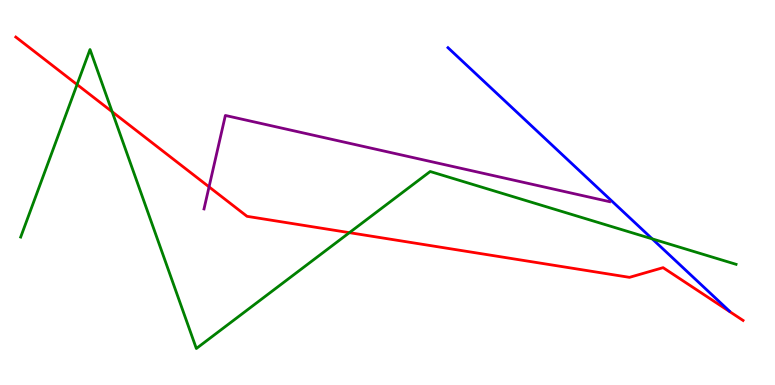[{'lines': ['blue', 'red'], 'intersections': []}, {'lines': ['green', 'red'], 'intersections': [{'x': 0.994, 'y': 7.8}, {'x': 1.45, 'y': 7.1}, {'x': 4.51, 'y': 3.96}]}, {'lines': ['purple', 'red'], 'intersections': [{'x': 2.7, 'y': 5.15}]}, {'lines': ['blue', 'green'], 'intersections': [{'x': 8.42, 'y': 3.8}]}, {'lines': ['blue', 'purple'], 'intersections': []}, {'lines': ['green', 'purple'], 'intersections': []}]